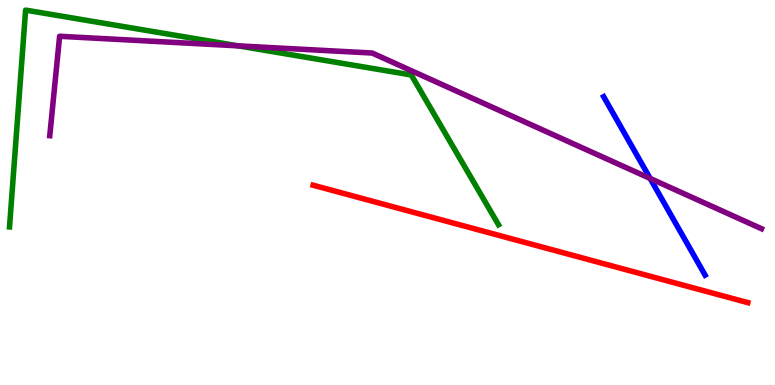[{'lines': ['blue', 'red'], 'intersections': []}, {'lines': ['green', 'red'], 'intersections': []}, {'lines': ['purple', 'red'], 'intersections': []}, {'lines': ['blue', 'green'], 'intersections': []}, {'lines': ['blue', 'purple'], 'intersections': [{'x': 8.39, 'y': 5.36}]}, {'lines': ['green', 'purple'], 'intersections': [{'x': 3.07, 'y': 8.81}]}]